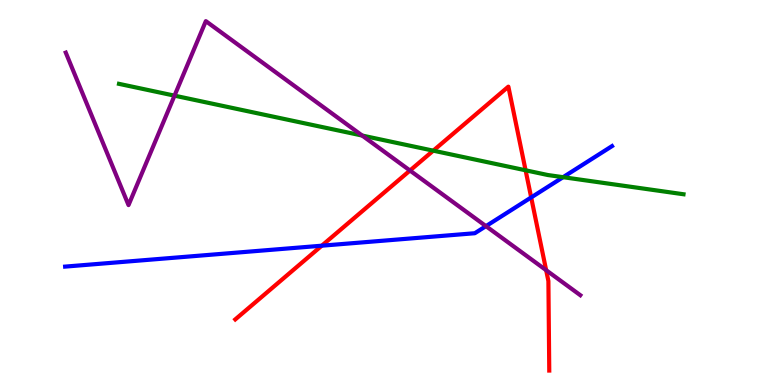[{'lines': ['blue', 'red'], 'intersections': [{'x': 4.15, 'y': 3.62}, {'x': 6.85, 'y': 4.87}]}, {'lines': ['green', 'red'], 'intersections': [{'x': 5.59, 'y': 6.09}, {'x': 6.78, 'y': 5.58}]}, {'lines': ['purple', 'red'], 'intersections': [{'x': 5.29, 'y': 5.57}, {'x': 7.05, 'y': 2.98}]}, {'lines': ['blue', 'green'], 'intersections': [{'x': 7.27, 'y': 5.4}]}, {'lines': ['blue', 'purple'], 'intersections': [{'x': 6.27, 'y': 4.13}]}, {'lines': ['green', 'purple'], 'intersections': [{'x': 2.25, 'y': 7.52}, {'x': 4.67, 'y': 6.48}]}]